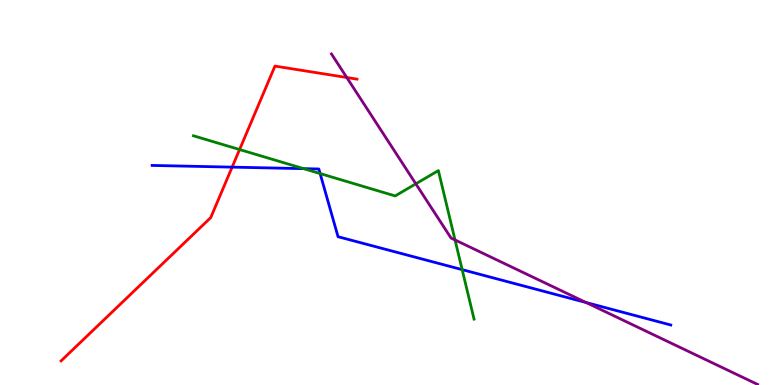[{'lines': ['blue', 'red'], 'intersections': [{'x': 3.0, 'y': 5.66}]}, {'lines': ['green', 'red'], 'intersections': [{'x': 3.09, 'y': 6.12}]}, {'lines': ['purple', 'red'], 'intersections': [{'x': 4.47, 'y': 7.99}]}, {'lines': ['blue', 'green'], 'intersections': [{'x': 3.92, 'y': 5.62}, {'x': 4.13, 'y': 5.49}, {'x': 5.96, 'y': 3.0}]}, {'lines': ['blue', 'purple'], 'intersections': [{'x': 7.56, 'y': 2.14}]}, {'lines': ['green', 'purple'], 'intersections': [{'x': 5.37, 'y': 5.23}, {'x': 5.87, 'y': 3.77}]}]